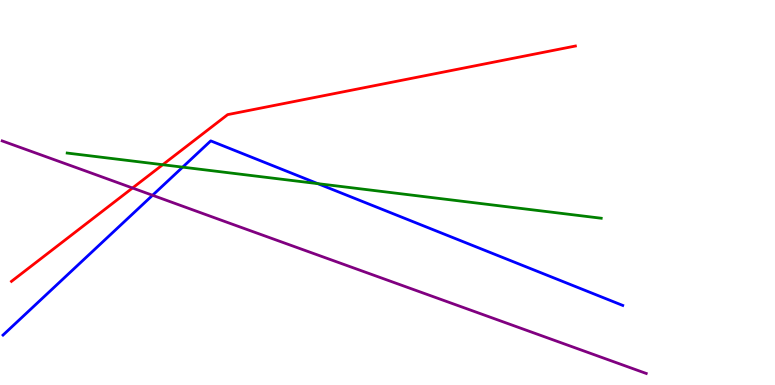[{'lines': ['blue', 'red'], 'intersections': []}, {'lines': ['green', 'red'], 'intersections': [{'x': 2.1, 'y': 5.72}]}, {'lines': ['purple', 'red'], 'intersections': [{'x': 1.71, 'y': 5.12}]}, {'lines': ['blue', 'green'], 'intersections': [{'x': 2.36, 'y': 5.66}, {'x': 4.1, 'y': 5.23}]}, {'lines': ['blue', 'purple'], 'intersections': [{'x': 1.97, 'y': 4.93}]}, {'lines': ['green', 'purple'], 'intersections': []}]